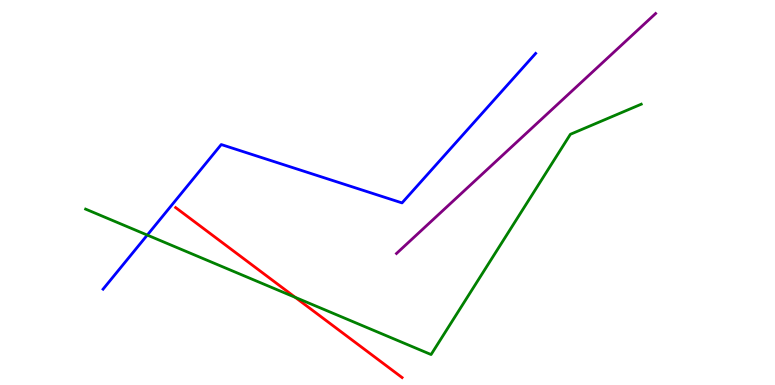[{'lines': ['blue', 'red'], 'intersections': []}, {'lines': ['green', 'red'], 'intersections': [{'x': 3.81, 'y': 2.28}]}, {'lines': ['purple', 'red'], 'intersections': []}, {'lines': ['blue', 'green'], 'intersections': [{'x': 1.9, 'y': 3.89}]}, {'lines': ['blue', 'purple'], 'intersections': []}, {'lines': ['green', 'purple'], 'intersections': []}]